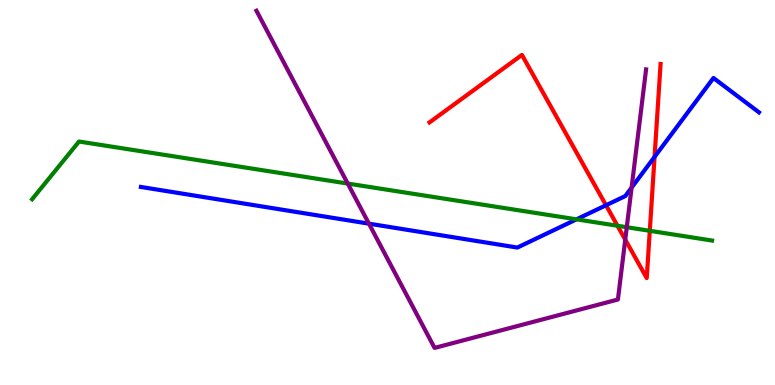[{'lines': ['blue', 'red'], 'intersections': [{'x': 7.82, 'y': 4.67}, {'x': 8.45, 'y': 5.93}]}, {'lines': ['green', 'red'], 'intersections': [{'x': 7.97, 'y': 4.14}, {'x': 8.38, 'y': 4.01}]}, {'lines': ['purple', 'red'], 'intersections': [{'x': 8.07, 'y': 3.78}]}, {'lines': ['blue', 'green'], 'intersections': [{'x': 7.44, 'y': 4.3}]}, {'lines': ['blue', 'purple'], 'intersections': [{'x': 4.76, 'y': 4.19}, {'x': 8.15, 'y': 5.13}]}, {'lines': ['green', 'purple'], 'intersections': [{'x': 4.49, 'y': 5.23}, {'x': 8.09, 'y': 4.1}]}]